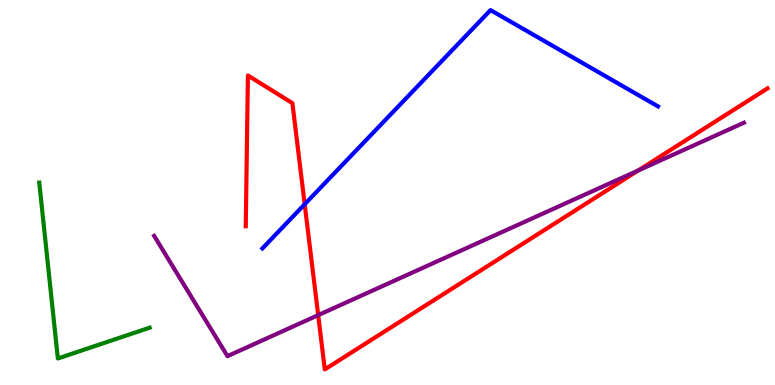[{'lines': ['blue', 'red'], 'intersections': [{'x': 3.93, 'y': 4.7}]}, {'lines': ['green', 'red'], 'intersections': []}, {'lines': ['purple', 'red'], 'intersections': [{'x': 4.11, 'y': 1.81}, {'x': 8.23, 'y': 5.57}]}, {'lines': ['blue', 'green'], 'intersections': []}, {'lines': ['blue', 'purple'], 'intersections': []}, {'lines': ['green', 'purple'], 'intersections': []}]